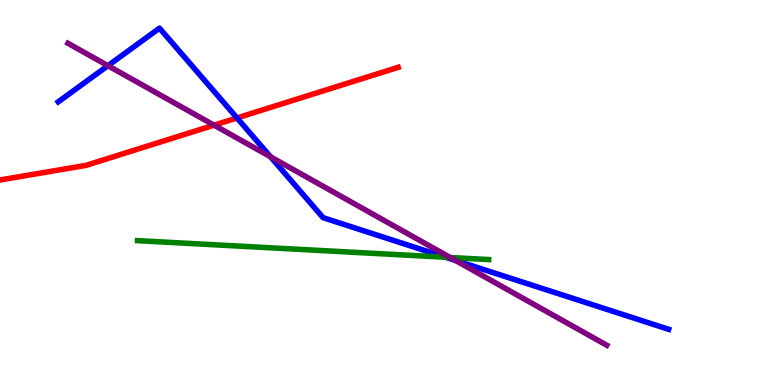[{'lines': ['blue', 'red'], 'intersections': [{'x': 3.06, 'y': 6.94}]}, {'lines': ['green', 'red'], 'intersections': []}, {'lines': ['purple', 'red'], 'intersections': [{'x': 2.76, 'y': 6.75}]}, {'lines': ['blue', 'green'], 'intersections': [{'x': 5.75, 'y': 3.32}]}, {'lines': ['blue', 'purple'], 'intersections': [{'x': 1.39, 'y': 8.29}, {'x': 3.49, 'y': 5.93}, {'x': 5.88, 'y': 3.24}]}, {'lines': ['green', 'purple'], 'intersections': [{'x': 5.81, 'y': 3.31}]}]